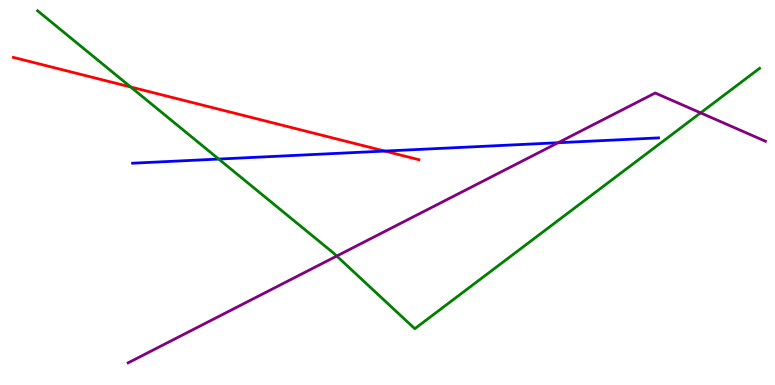[{'lines': ['blue', 'red'], 'intersections': [{'x': 4.96, 'y': 6.08}]}, {'lines': ['green', 'red'], 'intersections': [{'x': 1.69, 'y': 7.74}]}, {'lines': ['purple', 'red'], 'intersections': []}, {'lines': ['blue', 'green'], 'intersections': [{'x': 2.82, 'y': 5.87}]}, {'lines': ['blue', 'purple'], 'intersections': [{'x': 7.2, 'y': 6.29}]}, {'lines': ['green', 'purple'], 'intersections': [{'x': 4.34, 'y': 3.35}, {'x': 9.04, 'y': 7.07}]}]